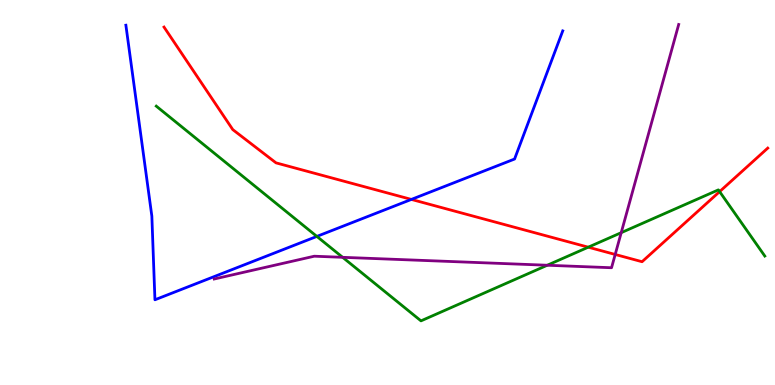[{'lines': ['blue', 'red'], 'intersections': [{'x': 5.31, 'y': 4.82}]}, {'lines': ['green', 'red'], 'intersections': [{'x': 7.59, 'y': 3.58}, {'x': 9.29, 'y': 5.02}]}, {'lines': ['purple', 'red'], 'intersections': [{'x': 7.94, 'y': 3.39}]}, {'lines': ['blue', 'green'], 'intersections': [{'x': 4.09, 'y': 3.86}]}, {'lines': ['blue', 'purple'], 'intersections': []}, {'lines': ['green', 'purple'], 'intersections': [{'x': 4.42, 'y': 3.32}, {'x': 7.06, 'y': 3.11}, {'x': 8.02, 'y': 3.96}]}]